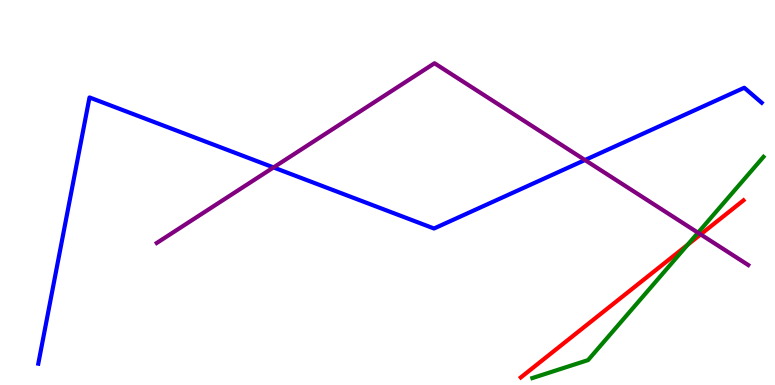[{'lines': ['blue', 'red'], 'intersections': []}, {'lines': ['green', 'red'], 'intersections': [{'x': 8.87, 'y': 3.64}]}, {'lines': ['purple', 'red'], 'intersections': [{'x': 9.04, 'y': 3.91}]}, {'lines': ['blue', 'green'], 'intersections': []}, {'lines': ['blue', 'purple'], 'intersections': [{'x': 3.53, 'y': 5.65}, {'x': 7.55, 'y': 5.84}]}, {'lines': ['green', 'purple'], 'intersections': [{'x': 9.01, 'y': 3.96}]}]